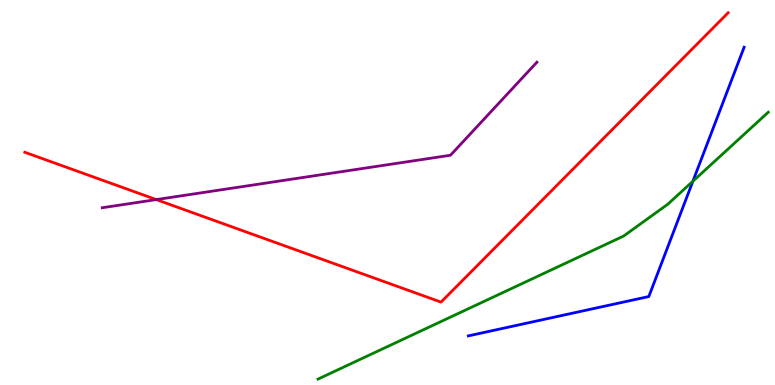[{'lines': ['blue', 'red'], 'intersections': []}, {'lines': ['green', 'red'], 'intersections': []}, {'lines': ['purple', 'red'], 'intersections': [{'x': 2.02, 'y': 4.82}]}, {'lines': ['blue', 'green'], 'intersections': [{'x': 8.94, 'y': 5.29}]}, {'lines': ['blue', 'purple'], 'intersections': []}, {'lines': ['green', 'purple'], 'intersections': []}]